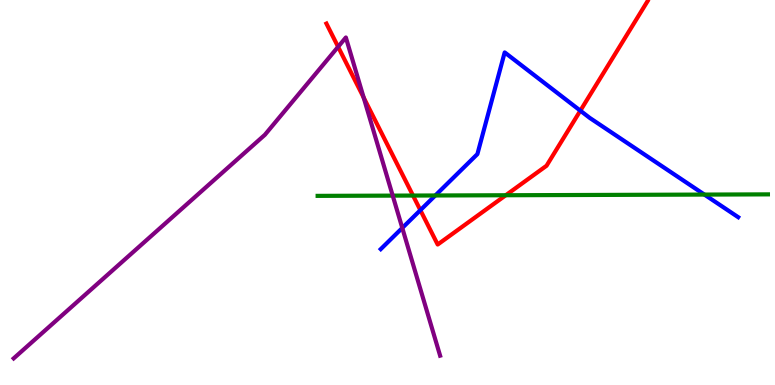[{'lines': ['blue', 'red'], 'intersections': [{'x': 5.42, 'y': 4.54}, {'x': 7.49, 'y': 7.13}]}, {'lines': ['green', 'red'], 'intersections': [{'x': 5.33, 'y': 4.92}, {'x': 6.53, 'y': 4.93}]}, {'lines': ['purple', 'red'], 'intersections': [{'x': 4.36, 'y': 8.78}, {'x': 4.69, 'y': 7.47}]}, {'lines': ['blue', 'green'], 'intersections': [{'x': 5.62, 'y': 4.92}, {'x': 9.09, 'y': 4.95}]}, {'lines': ['blue', 'purple'], 'intersections': [{'x': 5.19, 'y': 4.08}]}, {'lines': ['green', 'purple'], 'intersections': [{'x': 5.07, 'y': 4.92}]}]